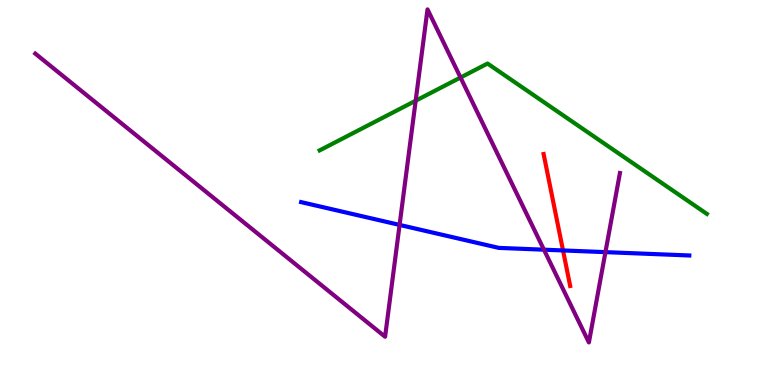[{'lines': ['blue', 'red'], 'intersections': [{'x': 7.26, 'y': 3.49}]}, {'lines': ['green', 'red'], 'intersections': []}, {'lines': ['purple', 'red'], 'intersections': []}, {'lines': ['blue', 'green'], 'intersections': []}, {'lines': ['blue', 'purple'], 'intersections': [{'x': 5.16, 'y': 4.16}, {'x': 7.02, 'y': 3.51}, {'x': 7.81, 'y': 3.45}]}, {'lines': ['green', 'purple'], 'intersections': [{'x': 5.36, 'y': 7.38}, {'x': 5.94, 'y': 7.99}]}]